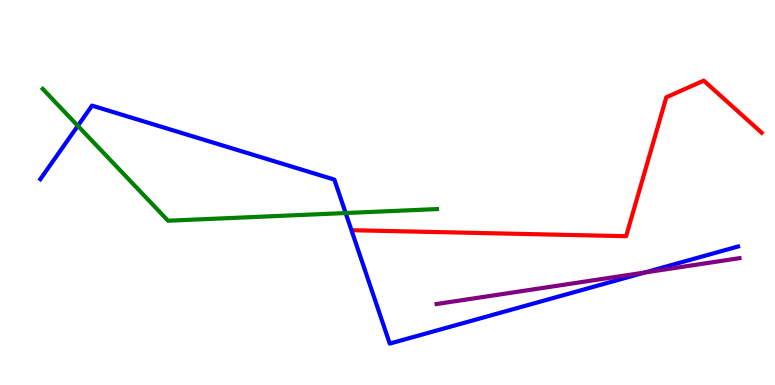[{'lines': ['blue', 'red'], 'intersections': []}, {'lines': ['green', 'red'], 'intersections': []}, {'lines': ['purple', 'red'], 'intersections': []}, {'lines': ['blue', 'green'], 'intersections': [{'x': 1.0, 'y': 6.73}, {'x': 4.46, 'y': 4.47}]}, {'lines': ['blue', 'purple'], 'intersections': [{'x': 8.32, 'y': 2.92}]}, {'lines': ['green', 'purple'], 'intersections': []}]